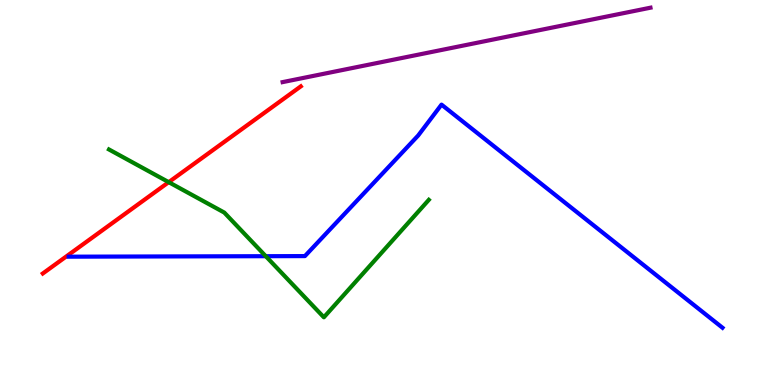[{'lines': ['blue', 'red'], 'intersections': []}, {'lines': ['green', 'red'], 'intersections': [{'x': 2.18, 'y': 5.27}]}, {'lines': ['purple', 'red'], 'intersections': []}, {'lines': ['blue', 'green'], 'intersections': [{'x': 3.43, 'y': 3.35}]}, {'lines': ['blue', 'purple'], 'intersections': []}, {'lines': ['green', 'purple'], 'intersections': []}]